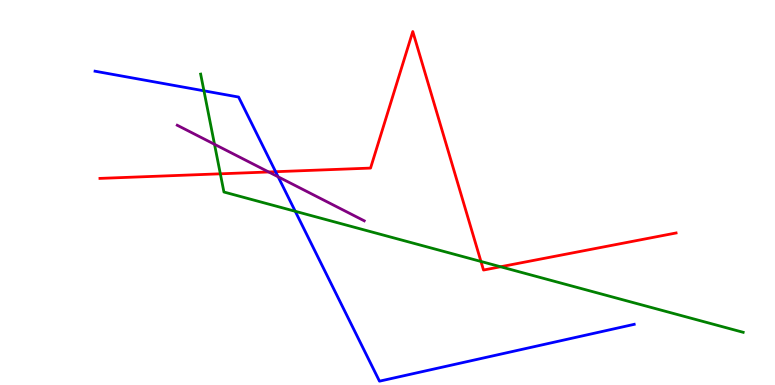[{'lines': ['blue', 'red'], 'intersections': [{'x': 3.56, 'y': 5.54}]}, {'lines': ['green', 'red'], 'intersections': [{'x': 2.84, 'y': 5.49}, {'x': 6.21, 'y': 3.21}, {'x': 6.46, 'y': 3.07}]}, {'lines': ['purple', 'red'], 'intersections': [{'x': 3.47, 'y': 5.53}]}, {'lines': ['blue', 'green'], 'intersections': [{'x': 2.63, 'y': 7.64}, {'x': 3.81, 'y': 4.51}]}, {'lines': ['blue', 'purple'], 'intersections': [{'x': 3.59, 'y': 5.41}]}, {'lines': ['green', 'purple'], 'intersections': [{'x': 2.77, 'y': 6.25}]}]